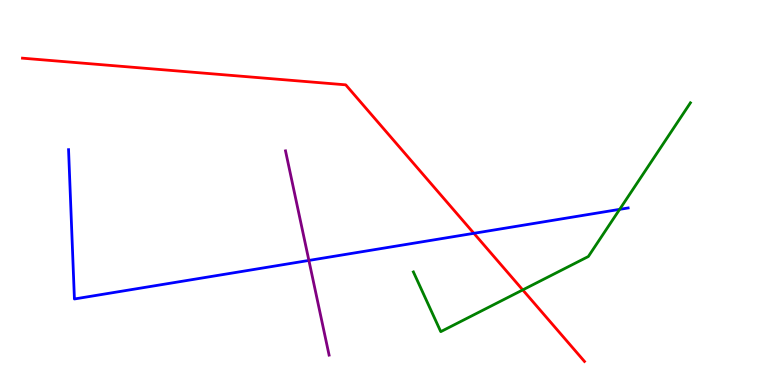[{'lines': ['blue', 'red'], 'intersections': [{'x': 6.11, 'y': 3.94}]}, {'lines': ['green', 'red'], 'intersections': [{'x': 6.75, 'y': 2.47}]}, {'lines': ['purple', 'red'], 'intersections': []}, {'lines': ['blue', 'green'], 'intersections': [{'x': 8.0, 'y': 4.56}]}, {'lines': ['blue', 'purple'], 'intersections': [{'x': 3.99, 'y': 3.24}]}, {'lines': ['green', 'purple'], 'intersections': []}]